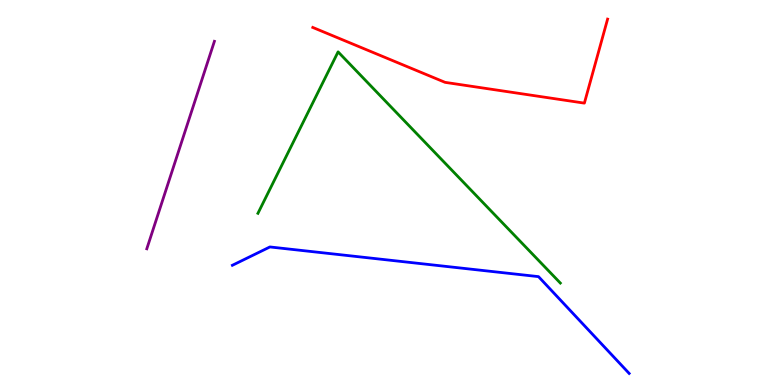[{'lines': ['blue', 'red'], 'intersections': []}, {'lines': ['green', 'red'], 'intersections': []}, {'lines': ['purple', 'red'], 'intersections': []}, {'lines': ['blue', 'green'], 'intersections': []}, {'lines': ['blue', 'purple'], 'intersections': []}, {'lines': ['green', 'purple'], 'intersections': []}]